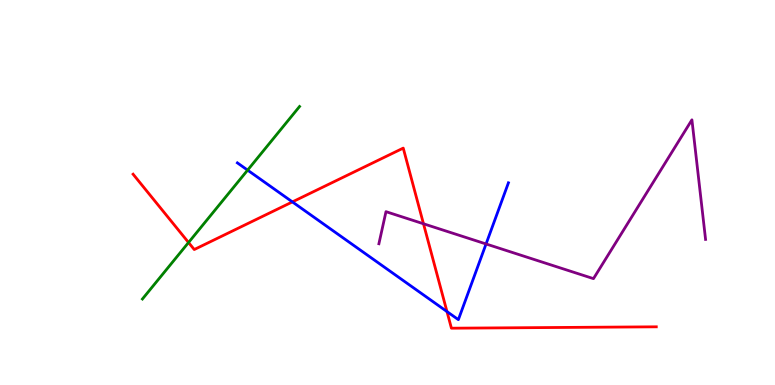[{'lines': ['blue', 'red'], 'intersections': [{'x': 3.77, 'y': 4.76}, {'x': 5.77, 'y': 1.91}]}, {'lines': ['green', 'red'], 'intersections': [{'x': 2.43, 'y': 3.7}]}, {'lines': ['purple', 'red'], 'intersections': [{'x': 5.46, 'y': 4.19}]}, {'lines': ['blue', 'green'], 'intersections': [{'x': 3.2, 'y': 5.58}]}, {'lines': ['blue', 'purple'], 'intersections': [{'x': 6.27, 'y': 3.66}]}, {'lines': ['green', 'purple'], 'intersections': []}]